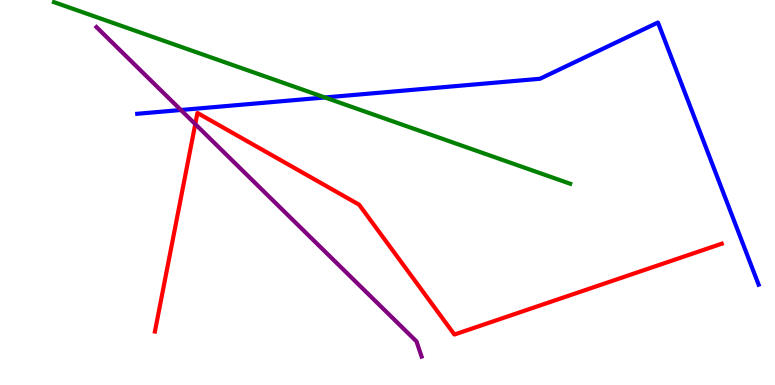[{'lines': ['blue', 'red'], 'intersections': []}, {'lines': ['green', 'red'], 'intersections': []}, {'lines': ['purple', 'red'], 'intersections': [{'x': 2.52, 'y': 6.78}]}, {'lines': ['blue', 'green'], 'intersections': [{'x': 4.19, 'y': 7.47}]}, {'lines': ['blue', 'purple'], 'intersections': [{'x': 2.33, 'y': 7.14}]}, {'lines': ['green', 'purple'], 'intersections': []}]